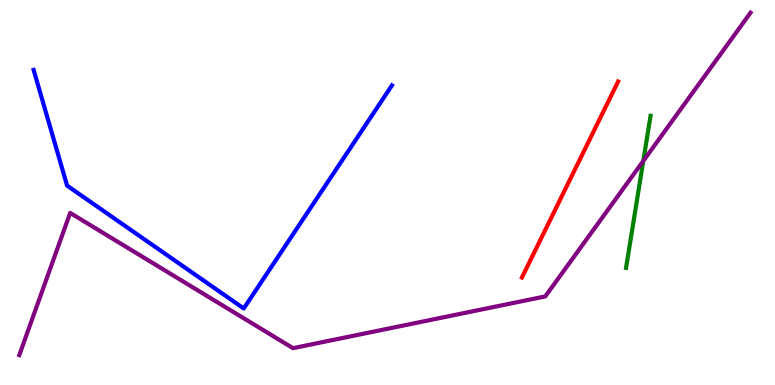[{'lines': ['blue', 'red'], 'intersections': []}, {'lines': ['green', 'red'], 'intersections': []}, {'lines': ['purple', 'red'], 'intersections': []}, {'lines': ['blue', 'green'], 'intersections': []}, {'lines': ['blue', 'purple'], 'intersections': []}, {'lines': ['green', 'purple'], 'intersections': [{'x': 8.3, 'y': 5.82}]}]